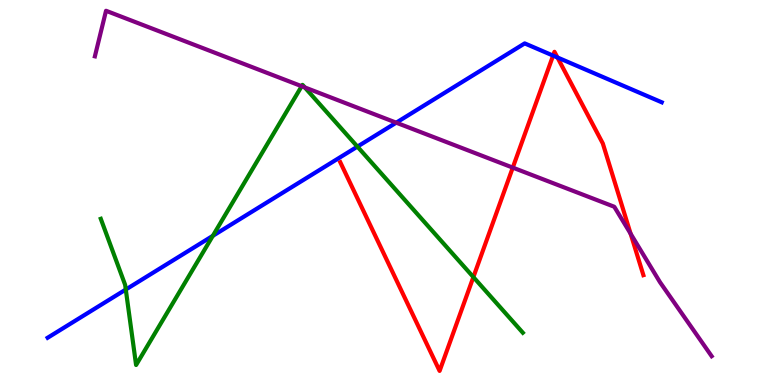[{'lines': ['blue', 'red'], 'intersections': [{'x': 7.14, 'y': 8.56}, {'x': 7.19, 'y': 8.51}]}, {'lines': ['green', 'red'], 'intersections': [{'x': 6.11, 'y': 2.8}]}, {'lines': ['purple', 'red'], 'intersections': [{'x': 6.62, 'y': 5.65}, {'x': 8.14, 'y': 3.93}]}, {'lines': ['blue', 'green'], 'intersections': [{'x': 1.62, 'y': 2.48}, {'x': 2.75, 'y': 3.87}, {'x': 4.61, 'y': 6.19}]}, {'lines': ['blue', 'purple'], 'intersections': [{'x': 5.11, 'y': 6.81}]}, {'lines': ['green', 'purple'], 'intersections': [{'x': 3.89, 'y': 7.76}, {'x': 3.93, 'y': 7.73}]}]